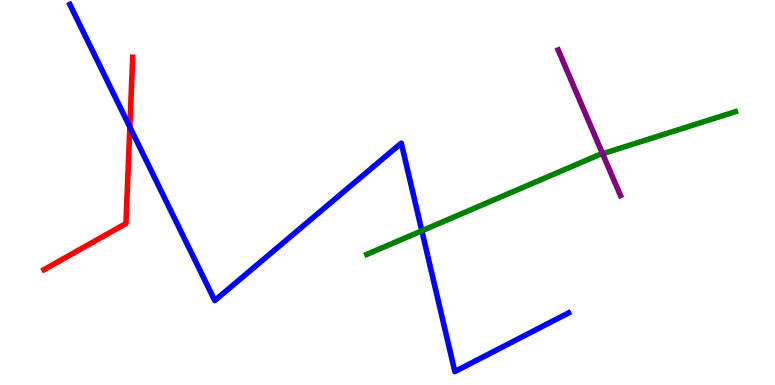[{'lines': ['blue', 'red'], 'intersections': [{'x': 1.68, 'y': 6.7}]}, {'lines': ['green', 'red'], 'intersections': []}, {'lines': ['purple', 'red'], 'intersections': []}, {'lines': ['blue', 'green'], 'intersections': [{'x': 5.44, 'y': 4.01}]}, {'lines': ['blue', 'purple'], 'intersections': []}, {'lines': ['green', 'purple'], 'intersections': [{'x': 7.78, 'y': 6.01}]}]